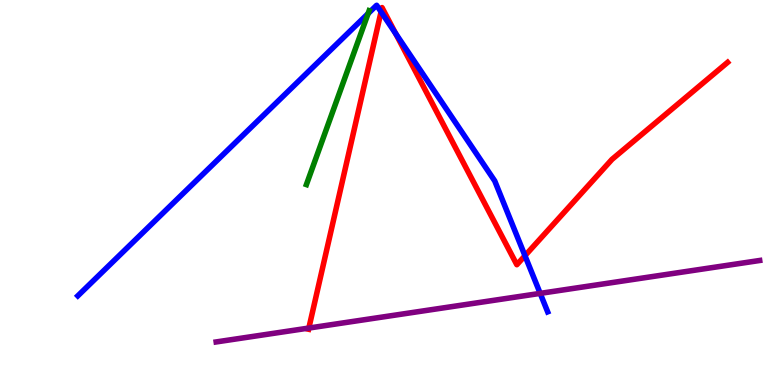[{'lines': ['blue', 'red'], 'intersections': [{'x': 4.92, 'y': 9.69}, {'x': 5.11, 'y': 9.13}, {'x': 6.77, 'y': 3.36}]}, {'lines': ['green', 'red'], 'intersections': []}, {'lines': ['purple', 'red'], 'intersections': [{'x': 3.99, 'y': 1.48}]}, {'lines': ['blue', 'green'], 'intersections': [{'x': 4.75, 'y': 9.65}]}, {'lines': ['blue', 'purple'], 'intersections': [{'x': 6.97, 'y': 2.38}]}, {'lines': ['green', 'purple'], 'intersections': []}]